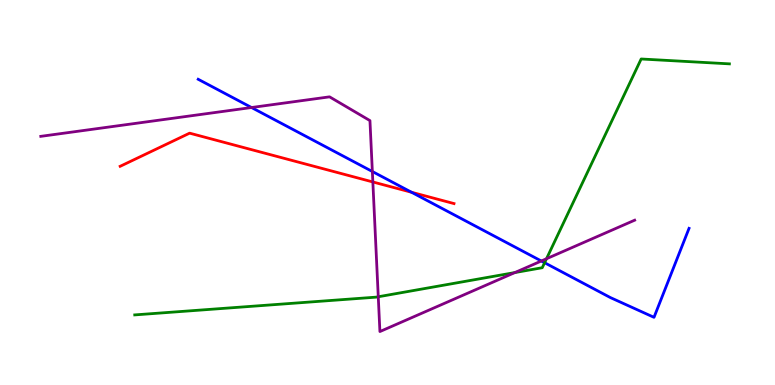[{'lines': ['blue', 'red'], 'intersections': [{'x': 5.31, 'y': 5.01}]}, {'lines': ['green', 'red'], 'intersections': []}, {'lines': ['purple', 'red'], 'intersections': [{'x': 4.81, 'y': 5.27}]}, {'lines': ['blue', 'green'], 'intersections': [{'x': 7.03, 'y': 3.18}]}, {'lines': ['blue', 'purple'], 'intersections': [{'x': 3.25, 'y': 7.21}, {'x': 4.8, 'y': 5.55}, {'x': 6.98, 'y': 3.22}]}, {'lines': ['green', 'purple'], 'intersections': [{'x': 4.88, 'y': 2.29}, {'x': 6.64, 'y': 2.92}, {'x': 7.05, 'y': 3.28}]}]